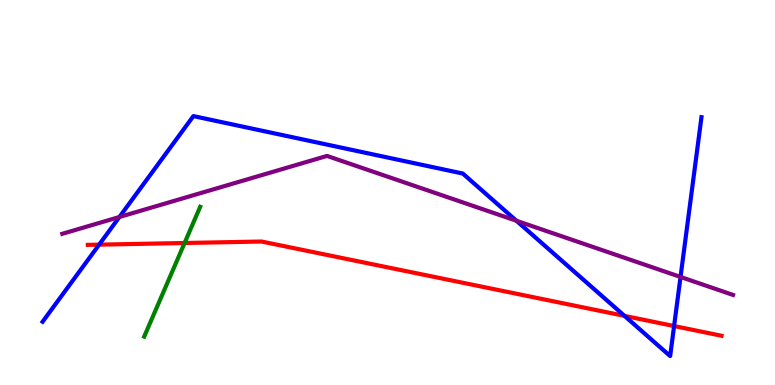[{'lines': ['blue', 'red'], 'intersections': [{'x': 1.28, 'y': 3.65}, {'x': 8.06, 'y': 1.8}, {'x': 8.7, 'y': 1.53}]}, {'lines': ['green', 'red'], 'intersections': [{'x': 2.38, 'y': 3.69}]}, {'lines': ['purple', 'red'], 'intersections': []}, {'lines': ['blue', 'green'], 'intersections': []}, {'lines': ['blue', 'purple'], 'intersections': [{'x': 1.54, 'y': 4.36}, {'x': 6.66, 'y': 4.27}, {'x': 8.78, 'y': 2.81}]}, {'lines': ['green', 'purple'], 'intersections': []}]